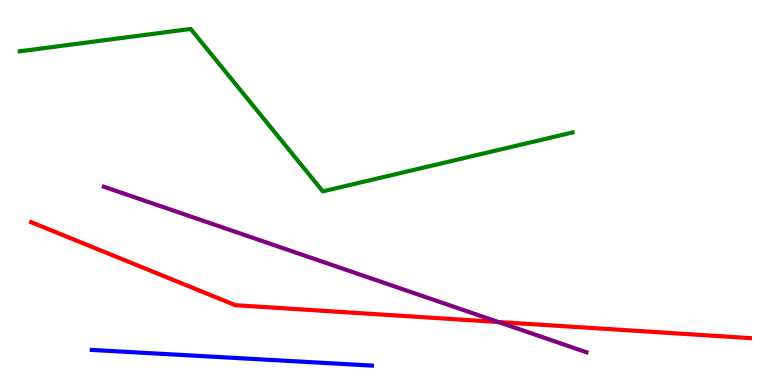[{'lines': ['blue', 'red'], 'intersections': []}, {'lines': ['green', 'red'], 'intersections': []}, {'lines': ['purple', 'red'], 'intersections': [{'x': 6.43, 'y': 1.64}]}, {'lines': ['blue', 'green'], 'intersections': []}, {'lines': ['blue', 'purple'], 'intersections': []}, {'lines': ['green', 'purple'], 'intersections': []}]